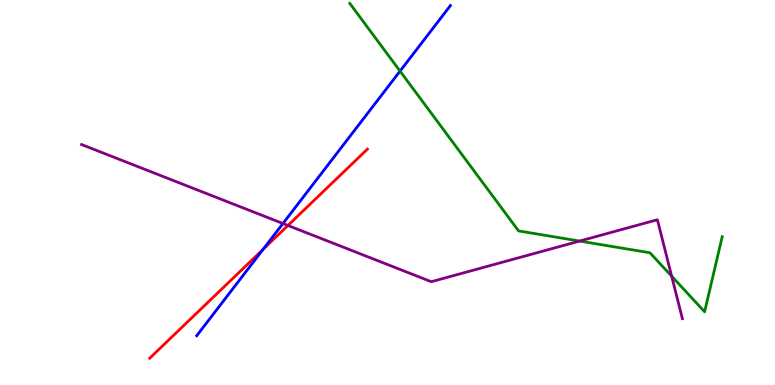[{'lines': ['blue', 'red'], 'intersections': [{'x': 3.4, 'y': 3.53}]}, {'lines': ['green', 'red'], 'intersections': []}, {'lines': ['purple', 'red'], 'intersections': [{'x': 3.72, 'y': 4.14}]}, {'lines': ['blue', 'green'], 'intersections': [{'x': 5.16, 'y': 8.15}]}, {'lines': ['blue', 'purple'], 'intersections': [{'x': 3.65, 'y': 4.19}]}, {'lines': ['green', 'purple'], 'intersections': [{'x': 7.48, 'y': 3.74}, {'x': 8.67, 'y': 2.83}]}]